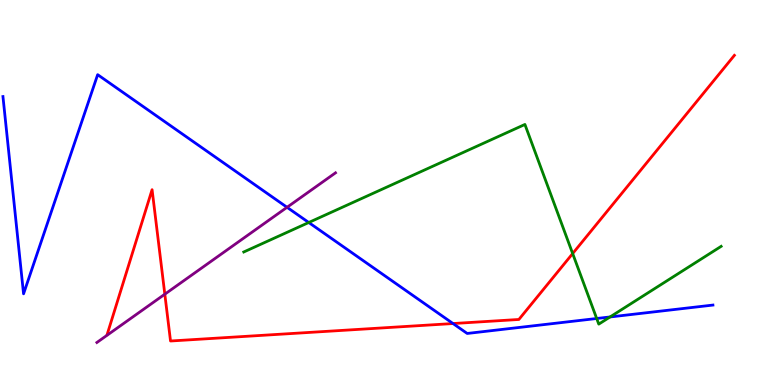[{'lines': ['blue', 'red'], 'intersections': [{'x': 5.85, 'y': 1.6}]}, {'lines': ['green', 'red'], 'intersections': [{'x': 7.39, 'y': 3.41}]}, {'lines': ['purple', 'red'], 'intersections': [{'x': 2.13, 'y': 2.36}]}, {'lines': ['blue', 'green'], 'intersections': [{'x': 3.98, 'y': 4.22}, {'x': 7.7, 'y': 1.73}, {'x': 7.87, 'y': 1.77}]}, {'lines': ['blue', 'purple'], 'intersections': [{'x': 3.7, 'y': 4.62}]}, {'lines': ['green', 'purple'], 'intersections': []}]